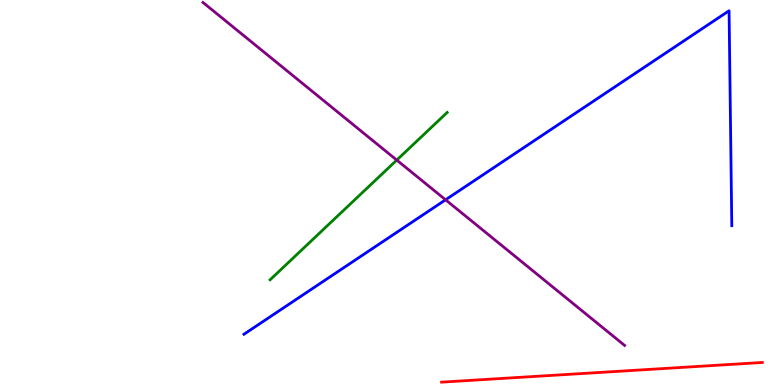[{'lines': ['blue', 'red'], 'intersections': []}, {'lines': ['green', 'red'], 'intersections': []}, {'lines': ['purple', 'red'], 'intersections': []}, {'lines': ['blue', 'green'], 'intersections': []}, {'lines': ['blue', 'purple'], 'intersections': [{'x': 5.75, 'y': 4.81}]}, {'lines': ['green', 'purple'], 'intersections': [{'x': 5.12, 'y': 5.84}]}]